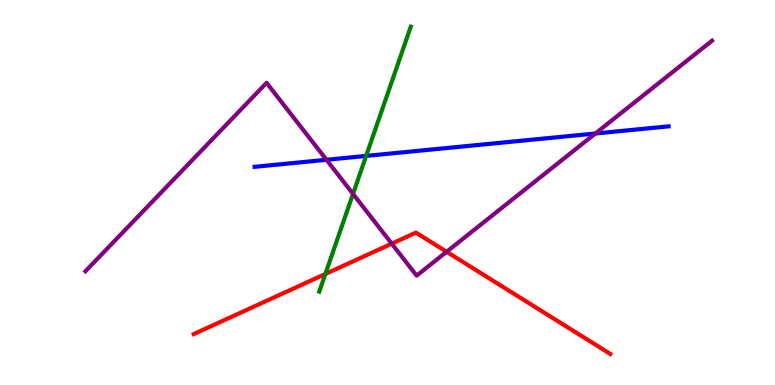[{'lines': ['blue', 'red'], 'intersections': []}, {'lines': ['green', 'red'], 'intersections': [{'x': 4.2, 'y': 2.88}]}, {'lines': ['purple', 'red'], 'intersections': [{'x': 5.05, 'y': 3.67}, {'x': 5.76, 'y': 3.46}]}, {'lines': ['blue', 'green'], 'intersections': [{'x': 4.72, 'y': 5.95}]}, {'lines': ['blue', 'purple'], 'intersections': [{'x': 4.21, 'y': 5.85}, {'x': 7.68, 'y': 6.53}]}, {'lines': ['green', 'purple'], 'intersections': [{'x': 4.56, 'y': 4.96}]}]